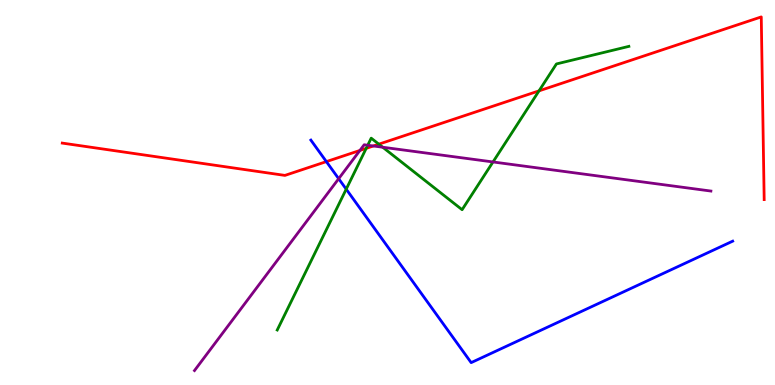[{'lines': ['blue', 'red'], 'intersections': [{'x': 4.21, 'y': 5.8}]}, {'lines': ['green', 'red'], 'intersections': [{'x': 4.73, 'y': 6.15}, {'x': 4.89, 'y': 6.26}, {'x': 6.96, 'y': 7.64}]}, {'lines': ['purple', 'red'], 'intersections': [{'x': 4.64, 'y': 6.09}, {'x': 4.82, 'y': 6.21}]}, {'lines': ['blue', 'green'], 'intersections': [{'x': 4.47, 'y': 5.09}]}, {'lines': ['blue', 'purple'], 'intersections': [{'x': 4.37, 'y': 5.36}]}, {'lines': ['green', 'purple'], 'intersections': [{'x': 4.74, 'y': 6.23}, {'x': 4.94, 'y': 6.18}, {'x': 6.36, 'y': 5.79}]}]